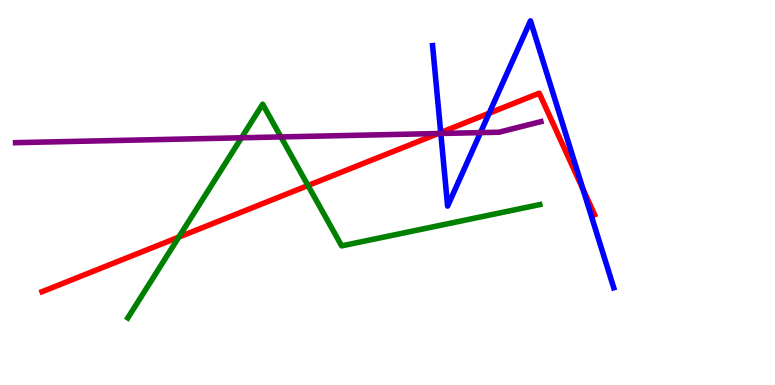[{'lines': ['blue', 'red'], 'intersections': [{'x': 5.69, 'y': 6.56}, {'x': 6.31, 'y': 7.06}, {'x': 7.52, 'y': 5.08}]}, {'lines': ['green', 'red'], 'intersections': [{'x': 2.31, 'y': 3.84}, {'x': 3.97, 'y': 5.18}]}, {'lines': ['purple', 'red'], 'intersections': [{'x': 5.65, 'y': 6.53}]}, {'lines': ['blue', 'green'], 'intersections': []}, {'lines': ['blue', 'purple'], 'intersections': [{'x': 5.69, 'y': 6.53}, {'x': 6.2, 'y': 6.56}]}, {'lines': ['green', 'purple'], 'intersections': [{'x': 3.12, 'y': 6.42}, {'x': 3.62, 'y': 6.44}]}]